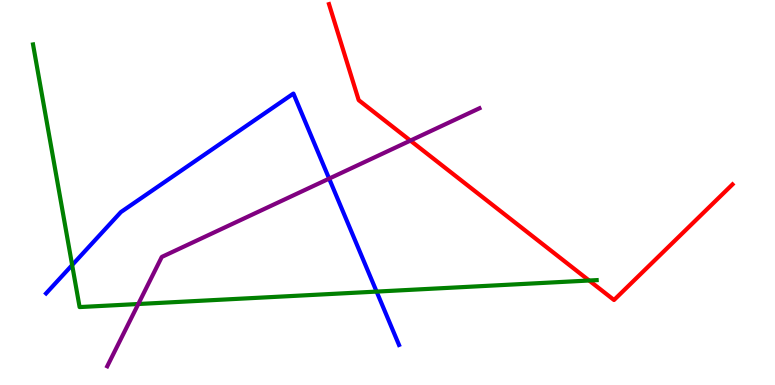[{'lines': ['blue', 'red'], 'intersections': []}, {'lines': ['green', 'red'], 'intersections': [{'x': 7.6, 'y': 2.71}]}, {'lines': ['purple', 'red'], 'intersections': [{'x': 5.3, 'y': 6.35}]}, {'lines': ['blue', 'green'], 'intersections': [{'x': 0.931, 'y': 3.12}, {'x': 4.86, 'y': 2.43}]}, {'lines': ['blue', 'purple'], 'intersections': [{'x': 4.25, 'y': 5.36}]}, {'lines': ['green', 'purple'], 'intersections': [{'x': 1.78, 'y': 2.1}]}]